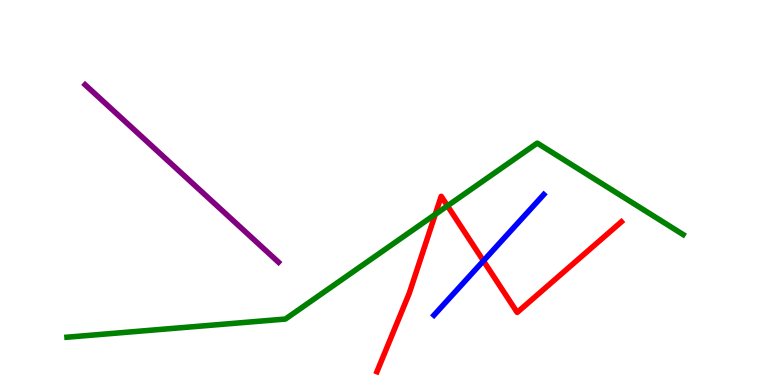[{'lines': ['blue', 'red'], 'intersections': [{'x': 6.24, 'y': 3.22}]}, {'lines': ['green', 'red'], 'intersections': [{'x': 5.62, 'y': 4.43}, {'x': 5.77, 'y': 4.65}]}, {'lines': ['purple', 'red'], 'intersections': []}, {'lines': ['blue', 'green'], 'intersections': []}, {'lines': ['blue', 'purple'], 'intersections': []}, {'lines': ['green', 'purple'], 'intersections': []}]